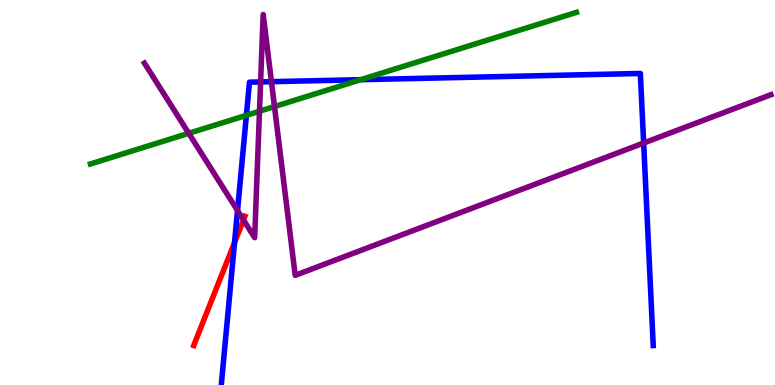[{'lines': ['blue', 'red'], 'intersections': [{'x': 3.03, 'y': 3.7}]}, {'lines': ['green', 'red'], 'intersections': []}, {'lines': ['purple', 'red'], 'intersections': [{'x': 3.14, 'y': 4.29}]}, {'lines': ['blue', 'green'], 'intersections': [{'x': 3.18, 'y': 7.0}, {'x': 4.65, 'y': 7.93}]}, {'lines': ['blue', 'purple'], 'intersections': [{'x': 3.06, 'y': 4.53}, {'x': 3.36, 'y': 7.87}, {'x': 3.5, 'y': 7.88}, {'x': 8.31, 'y': 6.28}]}, {'lines': ['green', 'purple'], 'intersections': [{'x': 2.44, 'y': 6.54}, {'x': 3.35, 'y': 7.11}, {'x': 3.54, 'y': 7.23}]}]